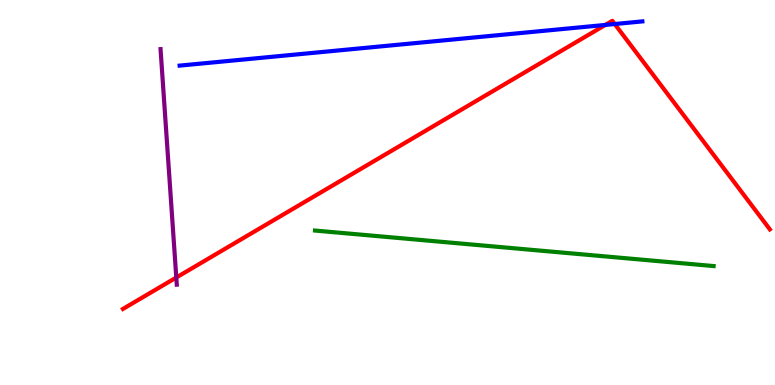[{'lines': ['blue', 'red'], 'intersections': [{'x': 7.81, 'y': 9.35}, {'x': 7.93, 'y': 9.38}]}, {'lines': ['green', 'red'], 'intersections': []}, {'lines': ['purple', 'red'], 'intersections': [{'x': 2.27, 'y': 2.79}]}, {'lines': ['blue', 'green'], 'intersections': []}, {'lines': ['blue', 'purple'], 'intersections': []}, {'lines': ['green', 'purple'], 'intersections': []}]